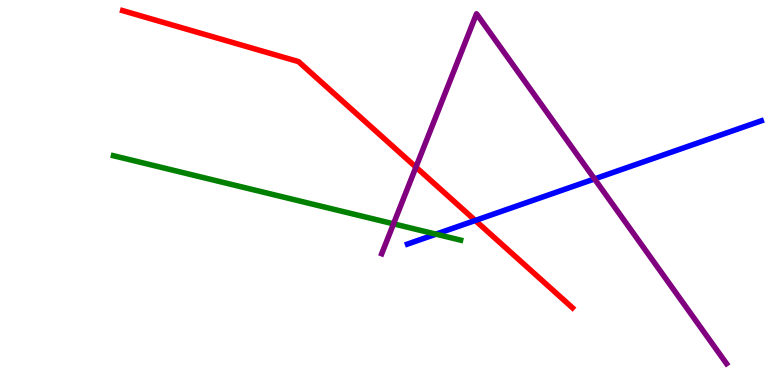[{'lines': ['blue', 'red'], 'intersections': [{'x': 6.13, 'y': 4.27}]}, {'lines': ['green', 'red'], 'intersections': []}, {'lines': ['purple', 'red'], 'intersections': [{'x': 5.37, 'y': 5.66}]}, {'lines': ['blue', 'green'], 'intersections': [{'x': 5.63, 'y': 3.92}]}, {'lines': ['blue', 'purple'], 'intersections': [{'x': 7.67, 'y': 5.35}]}, {'lines': ['green', 'purple'], 'intersections': [{'x': 5.08, 'y': 4.19}]}]